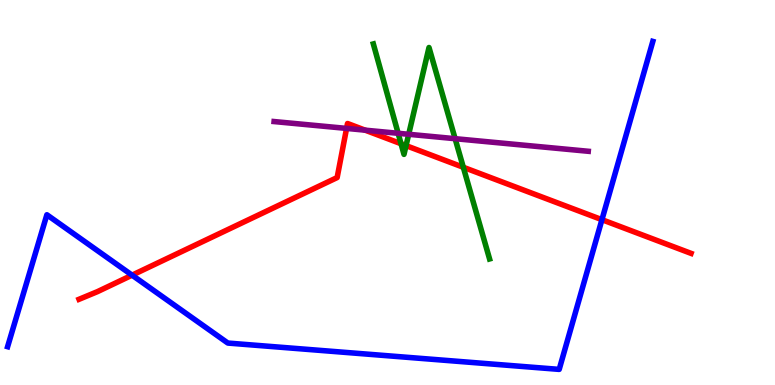[{'lines': ['blue', 'red'], 'intersections': [{'x': 1.7, 'y': 2.85}, {'x': 7.77, 'y': 4.29}]}, {'lines': ['green', 'red'], 'intersections': [{'x': 5.17, 'y': 6.27}, {'x': 5.24, 'y': 6.22}, {'x': 5.98, 'y': 5.66}]}, {'lines': ['purple', 'red'], 'intersections': [{'x': 4.47, 'y': 6.66}, {'x': 4.71, 'y': 6.62}]}, {'lines': ['blue', 'green'], 'intersections': []}, {'lines': ['blue', 'purple'], 'intersections': []}, {'lines': ['green', 'purple'], 'intersections': [{'x': 5.14, 'y': 6.54}, {'x': 5.27, 'y': 6.51}, {'x': 5.87, 'y': 6.4}]}]